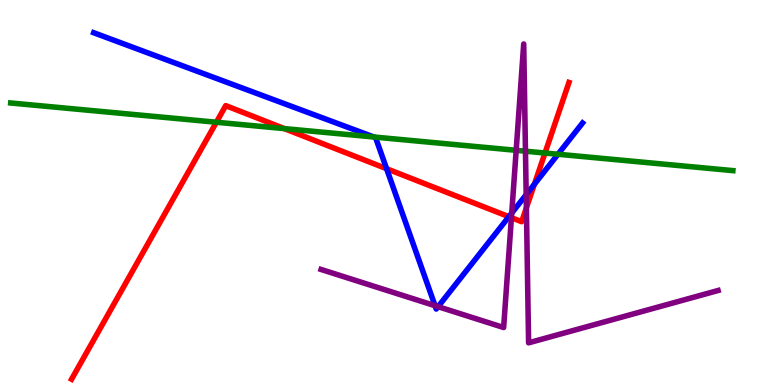[{'lines': ['blue', 'red'], 'intersections': [{'x': 4.99, 'y': 5.62}, {'x': 6.57, 'y': 4.37}, {'x': 6.9, 'y': 5.21}]}, {'lines': ['green', 'red'], 'intersections': [{'x': 2.79, 'y': 6.82}, {'x': 3.67, 'y': 6.66}, {'x': 7.03, 'y': 6.03}]}, {'lines': ['purple', 'red'], 'intersections': [{'x': 6.6, 'y': 4.35}, {'x': 6.79, 'y': 4.6}]}, {'lines': ['blue', 'green'], 'intersections': [{'x': 4.82, 'y': 6.44}, {'x': 7.2, 'y': 5.99}]}, {'lines': ['blue', 'purple'], 'intersections': [{'x': 5.61, 'y': 2.06}, {'x': 5.65, 'y': 2.03}, {'x': 6.6, 'y': 4.47}, {'x': 6.79, 'y': 4.94}]}, {'lines': ['green', 'purple'], 'intersections': [{'x': 6.66, 'y': 6.1}, {'x': 6.78, 'y': 6.07}]}]